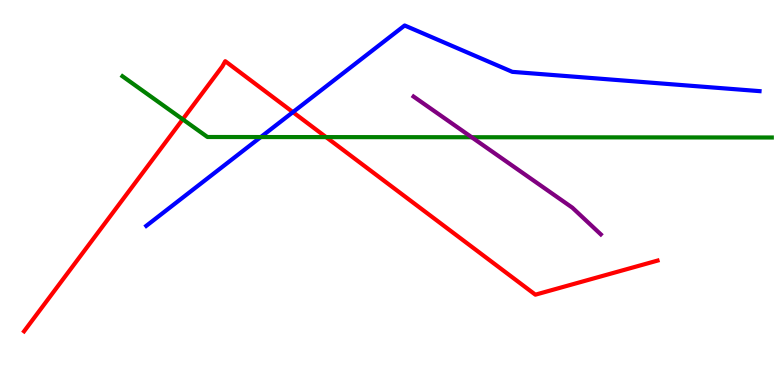[{'lines': ['blue', 'red'], 'intersections': [{'x': 3.78, 'y': 7.09}]}, {'lines': ['green', 'red'], 'intersections': [{'x': 2.36, 'y': 6.9}, {'x': 4.21, 'y': 6.44}]}, {'lines': ['purple', 'red'], 'intersections': []}, {'lines': ['blue', 'green'], 'intersections': [{'x': 3.37, 'y': 6.44}]}, {'lines': ['blue', 'purple'], 'intersections': []}, {'lines': ['green', 'purple'], 'intersections': [{'x': 6.09, 'y': 6.44}]}]